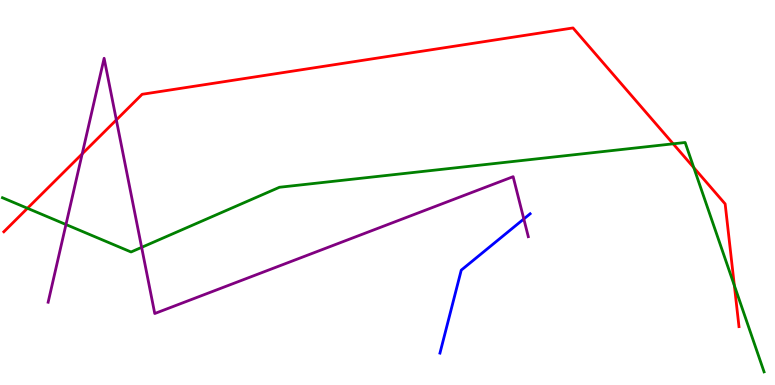[{'lines': ['blue', 'red'], 'intersections': []}, {'lines': ['green', 'red'], 'intersections': [{'x': 0.354, 'y': 4.59}, {'x': 8.69, 'y': 6.26}, {'x': 8.95, 'y': 5.65}, {'x': 9.48, 'y': 2.58}]}, {'lines': ['purple', 'red'], 'intersections': [{'x': 1.06, 'y': 6.0}, {'x': 1.5, 'y': 6.89}]}, {'lines': ['blue', 'green'], 'intersections': []}, {'lines': ['blue', 'purple'], 'intersections': [{'x': 6.76, 'y': 4.31}]}, {'lines': ['green', 'purple'], 'intersections': [{'x': 0.851, 'y': 4.17}, {'x': 1.83, 'y': 3.58}]}]